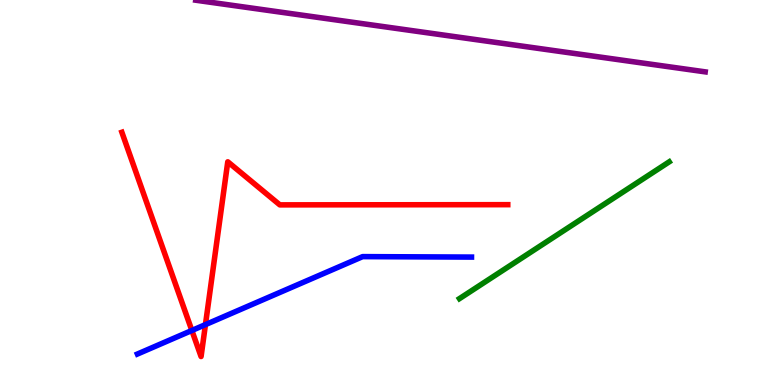[{'lines': ['blue', 'red'], 'intersections': [{'x': 2.48, 'y': 1.42}, {'x': 2.65, 'y': 1.57}]}, {'lines': ['green', 'red'], 'intersections': []}, {'lines': ['purple', 'red'], 'intersections': []}, {'lines': ['blue', 'green'], 'intersections': []}, {'lines': ['blue', 'purple'], 'intersections': []}, {'lines': ['green', 'purple'], 'intersections': []}]